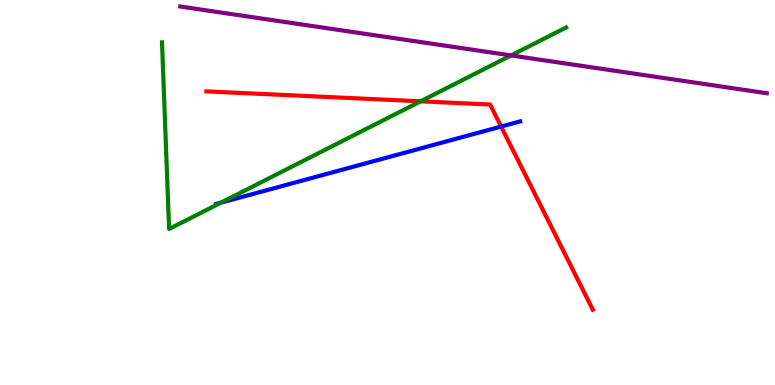[{'lines': ['blue', 'red'], 'intersections': [{'x': 6.47, 'y': 6.71}]}, {'lines': ['green', 'red'], 'intersections': [{'x': 5.43, 'y': 7.37}]}, {'lines': ['purple', 'red'], 'intersections': []}, {'lines': ['blue', 'green'], 'intersections': [{'x': 2.85, 'y': 4.74}]}, {'lines': ['blue', 'purple'], 'intersections': []}, {'lines': ['green', 'purple'], 'intersections': [{'x': 6.59, 'y': 8.56}]}]